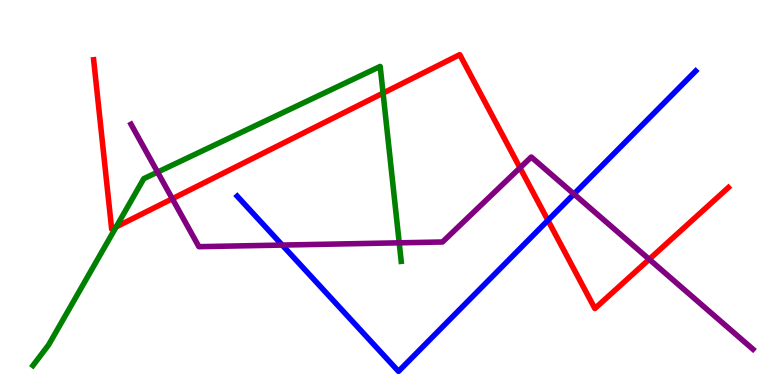[{'lines': ['blue', 'red'], 'intersections': [{'x': 7.07, 'y': 4.28}]}, {'lines': ['green', 'red'], 'intersections': [{'x': 1.5, 'y': 4.11}, {'x': 4.94, 'y': 7.58}]}, {'lines': ['purple', 'red'], 'intersections': [{'x': 2.22, 'y': 4.84}, {'x': 6.71, 'y': 5.64}, {'x': 8.38, 'y': 3.27}]}, {'lines': ['blue', 'green'], 'intersections': []}, {'lines': ['blue', 'purple'], 'intersections': [{'x': 3.64, 'y': 3.63}, {'x': 7.41, 'y': 4.96}]}, {'lines': ['green', 'purple'], 'intersections': [{'x': 2.03, 'y': 5.53}, {'x': 5.15, 'y': 3.69}]}]